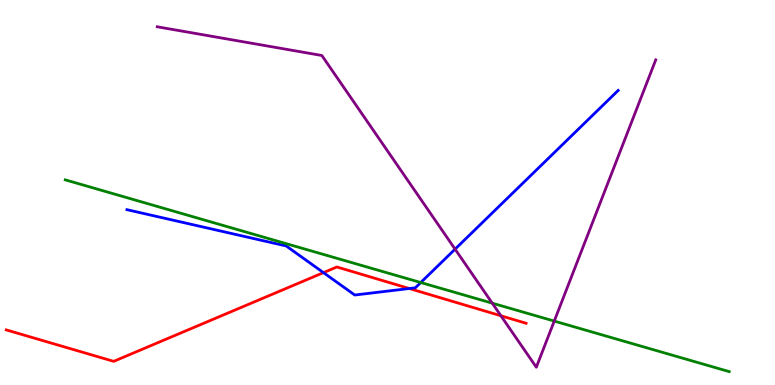[{'lines': ['blue', 'red'], 'intersections': [{'x': 4.17, 'y': 2.92}, {'x': 5.28, 'y': 2.51}]}, {'lines': ['green', 'red'], 'intersections': []}, {'lines': ['purple', 'red'], 'intersections': [{'x': 6.46, 'y': 1.8}]}, {'lines': ['blue', 'green'], 'intersections': [{'x': 5.43, 'y': 2.66}]}, {'lines': ['blue', 'purple'], 'intersections': [{'x': 5.87, 'y': 3.53}]}, {'lines': ['green', 'purple'], 'intersections': [{'x': 6.35, 'y': 2.13}, {'x': 7.15, 'y': 1.66}]}]